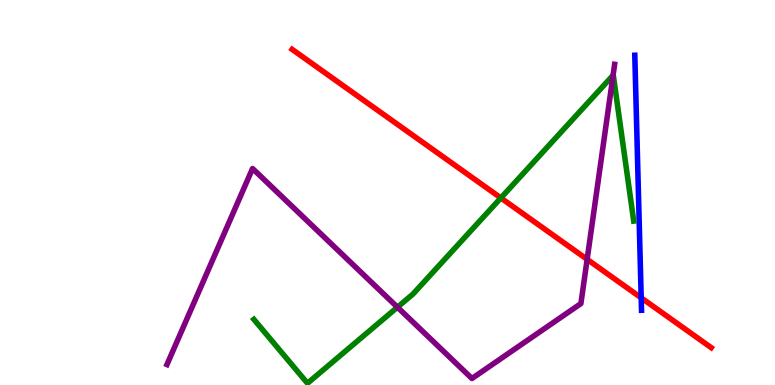[{'lines': ['blue', 'red'], 'intersections': [{'x': 8.27, 'y': 2.26}]}, {'lines': ['green', 'red'], 'intersections': [{'x': 6.46, 'y': 4.86}]}, {'lines': ['purple', 'red'], 'intersections': [{'x': 7.58, 'y': 3.26}]}, {'lines': ['blue', 'green'], 'intersections': []}, {'lines': ['blue', 'purple'], 'intersections': []}, {'lines': ['green', 'purple'], 'intersections': [{'x': 5.13, 'y': 2.02}, {'x': 7.91, 'y': 8.05}]}]